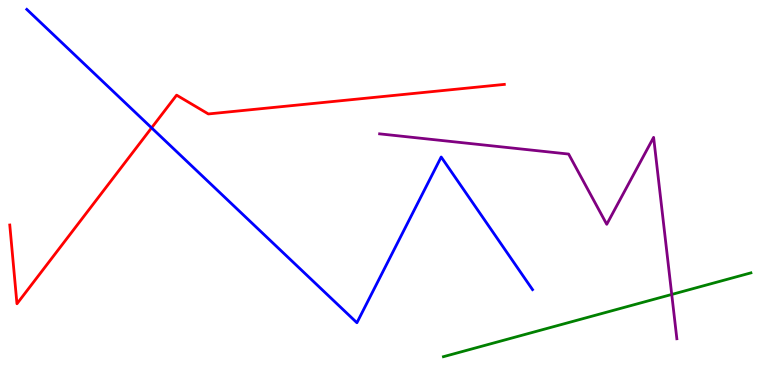[{'lines': ['blue', 'red'], 'intersections': [{'x': 1.96, 'y': 6.68}]}, {'lines': ['green', 'red'], 'intersections': []}, {'lines': ['purple', 'red'], 'intersections': []}, {'lines': ['blue', 'green'], 'intersections': []}, {'lines': ['blue', 'purple'], 'intersections': []}, {'lines': ['green', 'purple'], 'intersections': [{'x': 8.67, 'y': 2.35}]}]